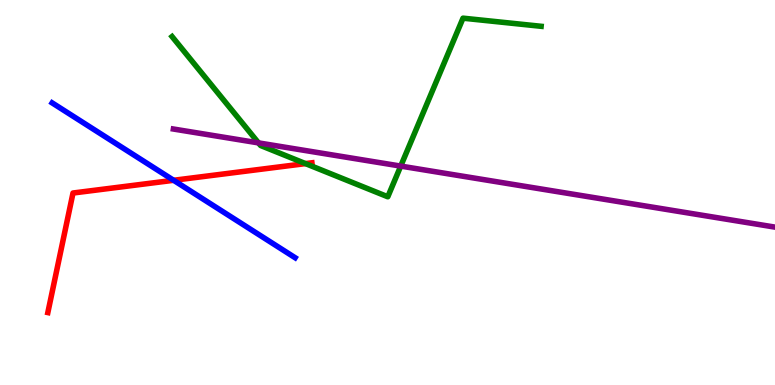[{'lines': ['blue', 'red'], 'intersections': [{'x': 2.24, 'y': 5.32}]}, {'lines': ['green', 'red'], 'intersections': [{'x': 3.94, 'y': 5.75}]}, {'lines': ['purple', 'red'], 'intersections': []}, {'lines': ['blue', 'green'], 'intersections': []}, {'lines': ['blue', 'purple'], 'intersections': []}, {'lines': ['green', 'purple'], 'intersections': [{'x': 3.34, 'y': 6.29}, {'x': 5.17, 'y': 5.69}]}]